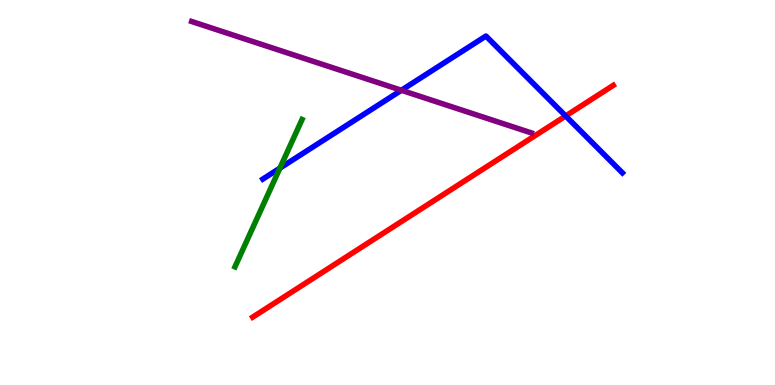[{'lines': ['blue', 'red'], 'intersections': [{'x': 7.3, 'y': 6.99}]}, {'lines': ['green', 'red'], 'intersections': []}, {'lines': ['purple', 'red'], 'intersections': []}, {'lines': ['blue', 'green'], 'intersections': [{'x': 3.61, 'y': 5.63}]}, {'lines': ['blue', 'purple'], 'intersections': [{'x': 5.18, 'y': 7.66}]}, {'lines': ['green', 'purple'], 'intersections': []}]